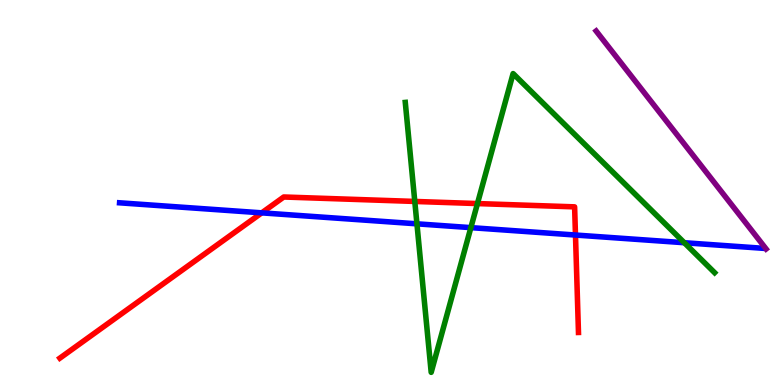[{'lines': ['blue', 'red'], 'intersections': [{'x': 3.38, 'y': 4.47}, {'x': 7.43, 'y': 3.9}]}, {'lines': ['green', 'red'], 'intersections': [{'x': 5.35, 'y': 4.77}, {'x': 6.16, 'y': 4.71}]}, {'lines': ['purple', 'red'], 'intersections': []}, {'lines': ['blue', 'green'], 'intersections': [{'x': 5.38, 'y': 4.19}, {'x': 6.08, 'y': 4.09}, {'x': 8.83, 'y': 3.7}]}, {'lines': ['blue', 'purple'], 'intersections': []}, {'lines': ['green', 'purple'], 'intersections': []}]